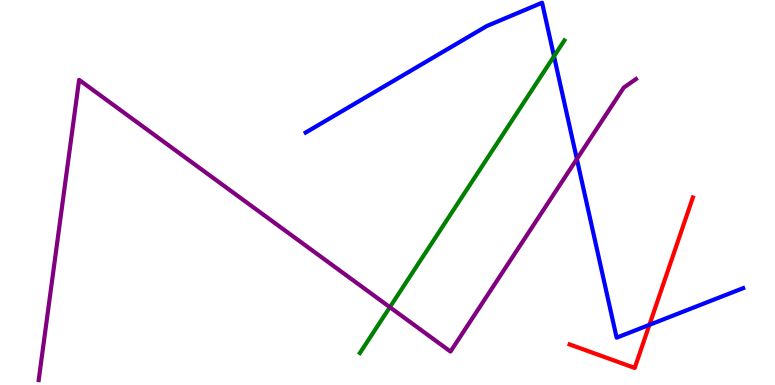[{'lines': ['blue', 'red'], 'intersections': [{'x': 8.38, 'y': 1.56}]}, {'lines': ['green', 'red'], 'intersections': []}, {'lines': ['purple', 'red'], 'intersections': []}, {'lines': ['blue', 'green'], 'intersections': [{'x': 7.15, 'y': 8.54}]}, {'lines': ['blue', 'purple'], 'intersections': [{'x': 7.44, 'y': 5.87}]}, {'lines': ['green', 'purple'], 'intersections': [{'x': 5.03, 'y': 2.02}]}]